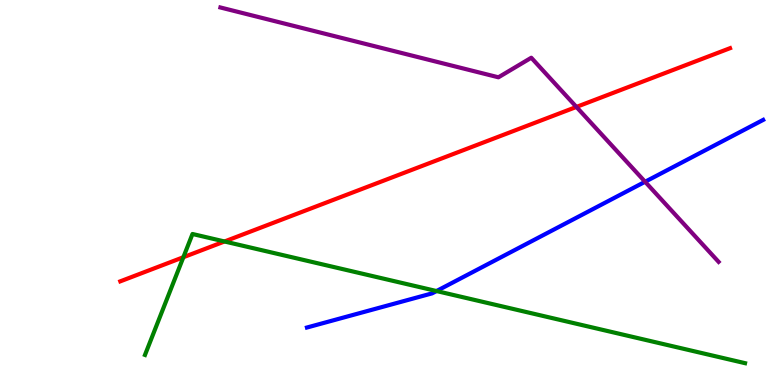[{'lines': ['blue', 'red'], 'intersections': []}, {'lines': ['green', 'red'], 'intersections': [{'x': 2.37, 'y': 3.32}, {'x': 2.9, 'y': 3.73}]}, {'lines': ['purple', 'red'], 'intersections': [{'x': 7.44, 'y': 7.22}]}, {'lines': ['blue', 'green'], 'intersections': [{'x': 5.63, 'y': 2.44}]}, {'lines': ['blue', 'purple'], 'intersections': [{'x': 8.32, 'y': 5.28}]}, {'lines': ['green', 'purple'], 'intersections': []}]